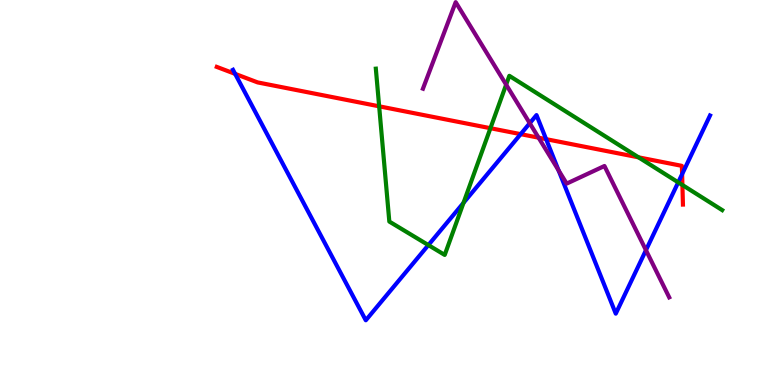[{'lines': ['blue', 'red'], 'intersections': [{'x': 3.03, 'y': 8.08}, {'x': 6.72, 'y': 6.52}, {'x': 7.05, 'y': 6.39}, {'x': 8.8, 'y': 5.48}]}, {'lines': ['green', 'red'], 'intersections': [{'x': 4.89, 'y': 7.24}, {'x': 6.33, 'y': 6.67}, {'x': 8.24, 'y': 5.91}, {'x': 8.81, 'y': 5.19}]}, {'lines': ['purple', 'red'], 'intersections': [{'x': 6.95, 'y': 6.42}]}, {'lines': ['blue', 'green'], 'intersections': [{'x': 5.53, 'y': 3.63}, {'x': 5.98, 'y': 4.73}, {'x': 8.75, 'y': 5.26}]}, {'lines': ['blue', 'purple'], 'intersections': [{'x': 6.84, 'y': 6.8}, {'x': 7.21, 'y': 5.58}, {'x': 8.33, 'y': 3.5}]}, {'lines': ['green', 'purple'], 'intersections': [{'x': 6.53, 'y': 7.8}]}]